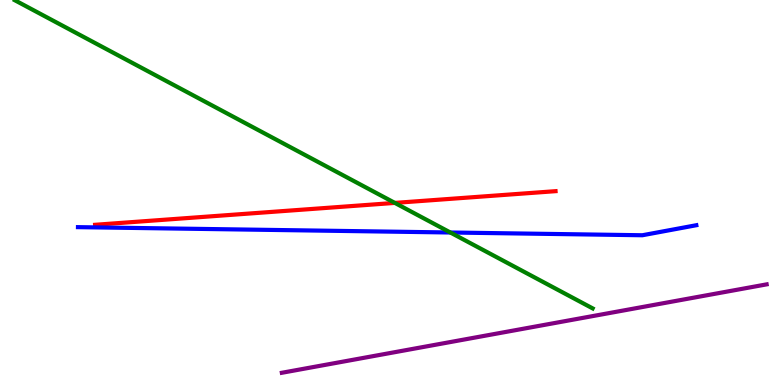[{'lines': ['blue', 'red'], 'intersections': []}, {'lines': ['green', 'red'], 'intersections': [{'x': 5.09, 'y': 4.73}]}, {'lines': ['purple', 'red'], 'intersections': []}, {'lines': ['blue', 'green'], 'intersections': [{'x': 5.81, 'y': 3.96}]}, {'lines': ['blue', 'purple'], 'intersections': []}, {'lines': ['green', 'purple'], 'intersections': []}]